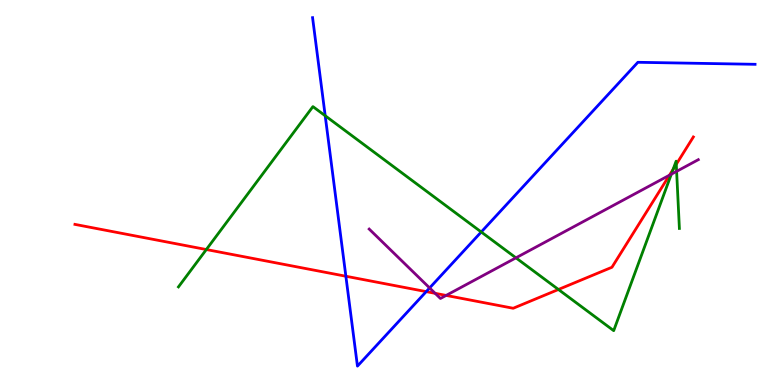[{'lines': ['blue', 'red'], 'intersections': [{'x': 4.46, 'y': 2.82}, {'x': 5.5, 'y': 2.43}]}, {'lines': ['green', 'red'], 'intersections': [{'x': 2.66, 'y': 3.52}, {'x': 7.21, 'y': 2.48}, {'x': 8.69, 'y': 5.6}, {'x': 8.73, 'y': 5.73}]}, {'lines': ['purple', 'red'], 'intersections': [{'x': 5.61, 'y': 2.38}, {'x': 5.76, 'y': 2.33}, {'x': 8.64, 'y': 5.45}]}, {'lines': ['blue', 'green'], 'intersections': [{'x': 4.2, 'y': 6.99}, {'x': 6.21, 'y': 3.97}]}, {'lines': ['blue', 'purple'], 'intersections': [{'x': 5.54, 'y': 2.52}]}, {'lines': ['green', 'purple'], 'intersections': [{'x': 6.66, 'y': 3.3}, {'x': 8.66, 'y': 5.48}, {'x': 8.73, 'y': 5.55}]}]